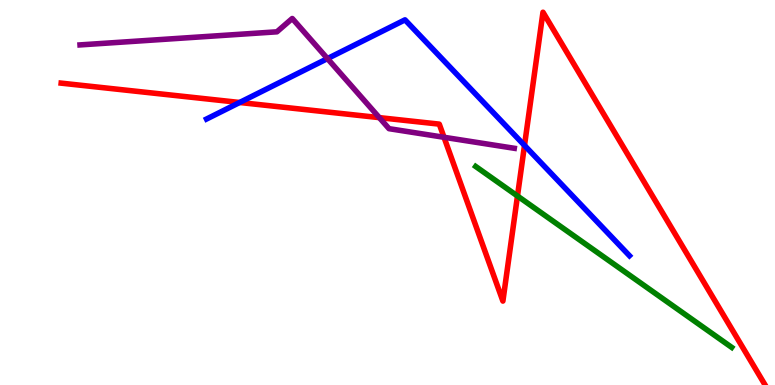[{'lines': ['blue', 'red'], 'intersections': [{'x': 3.09, 'y': 7.34}, {'x': 6.77, 'y': 6.22}]}, {'lines': ['green', 'red'], 'intersections': [{'x': 6.68, 'y': 4.91}]}, {'lines': ['purple', 'red'], 'intersections': [{'x': 4.89, 'y': 6.94}, {'x': 5.73, 'y': 6.43}]}, {'lines': ['blue', 'green'], 'intersections': []}, {'lines': ['blue', 'purple'], 'intersections': [{'x': 4.23, 'y': 8.48}]}, {'lines': ['green', 'purple'], 'intersections': []}]